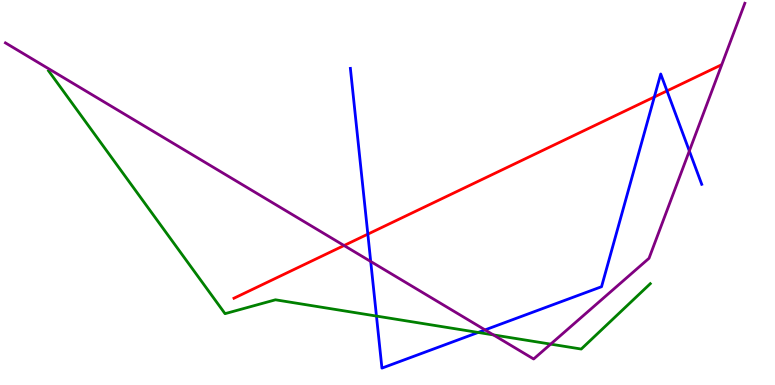[{'lines': ['blue', 'red'], 'intersections': [{'x': 4.75, 'y': 3.92}, {'x': 8.44, 'y': 7.48}, {'x': 8.61, 'y': 7.64}]}, {'lines': ['green', 'red'], 'intersections': []}, {'lines': ['purple', 'red'], 'intersections': [{'x': 4.44, 'y': 3.62}]}, {'lines': ['blue', 'green'], 'intersections': [{'x': 4.86, 'y': 1.79}, {'x': 6.17, 'y': 1.36}]}, {'lines': ['blue', 'purple'], 'intersections': [{'x': 4.78, 'y': 3.21}, {'x': 6.26, 'y': 1.43}, {'x': 8.89, 'y': 6.08}]}, {'lines': ['green', 'purple'], 'intersections': [{'x': 6.37, 'y': 1.3}, {'x': 7.11, 'y': 1.06}]}]